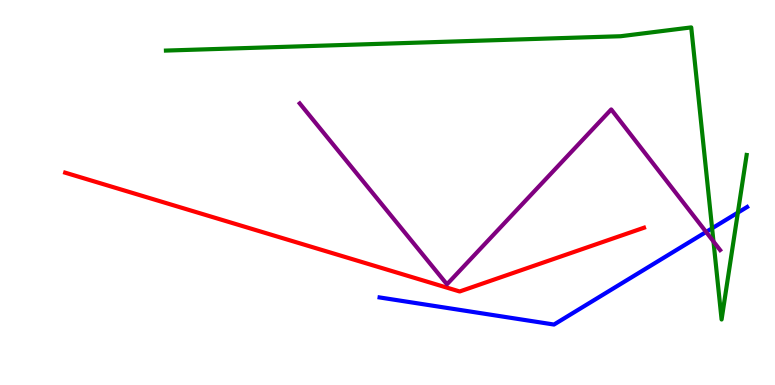[{'lines': ['blue', 'red'], 'intersections': []}, {'lines': ['green', 'red'], 'intersections': []}, {'lines': ['purple', 'red'], 'intersections': []}, {'lines': ['blue', 'green'], 'intersections': [{'x': 9.19, 'y': 4.07}, {'x': 9.52, 'y': 4.48}]}, {'lines': ['blue', 'purple'], 'intersections': [{'x': 9.11, 'y': 3.98}]}, {'lines': ['green', 'purple'], 'intersections': [{'x': 9.21, 'y': 3.73}]}]